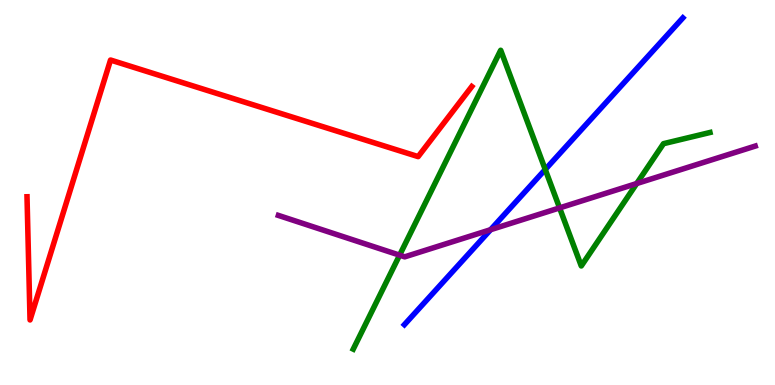[{'lines': ['blue', 'red'], 'intersections': []}, {'lines': ['green', 'red'], 'intersections': []}, {'lines': ['purple', 'red'], 'intersections': []}, {'lines': ['blue', 'green'], 'intersections': [{'x': 7.04, 'y': 5.6}]}, {'lines': ['blue', 'purple'], 'intersections': [{'x': 6.33, 'y': 4.03}]}, {'lines': ['green', 'purple'], 'intersections': [{'x': 5.16, 'y': 3.37}, {'x': 7.22, 'y': 4.6}, {'x': 8.22, 'y': 5.23}]}]